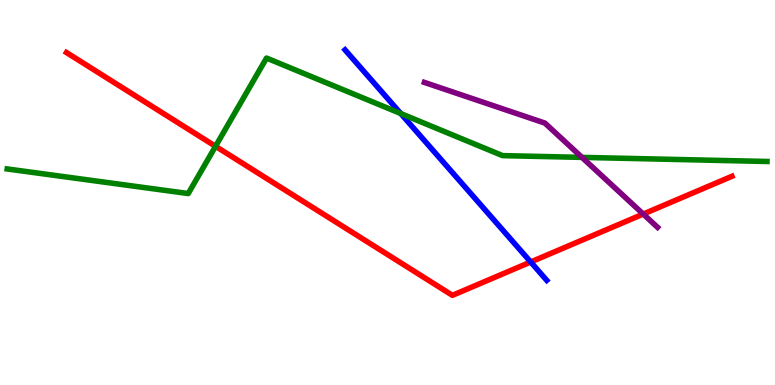[{'lines': ['blue', 'red'], 'intersections': [{'x': 6.85, 'y': 3.19}]}, {'lines': ['green', 'red'], 'intersections': [{'x': 2.78, 'y': 6.2}]}, {'lines': ['purple', 'red'], 'intersections': [{'x': 8.3, 'y': 4.44}]}, {'lines': ['blue', 'green'], 'intersections': [{'x': 5.17, 'y': 7.05}]}, {'lines': ['blue', 'purple'], 'intersections': []}, {'lines': ['green', 'purple'], 'intersections': [{'x': 7.51, 'y': 5.91}]}]